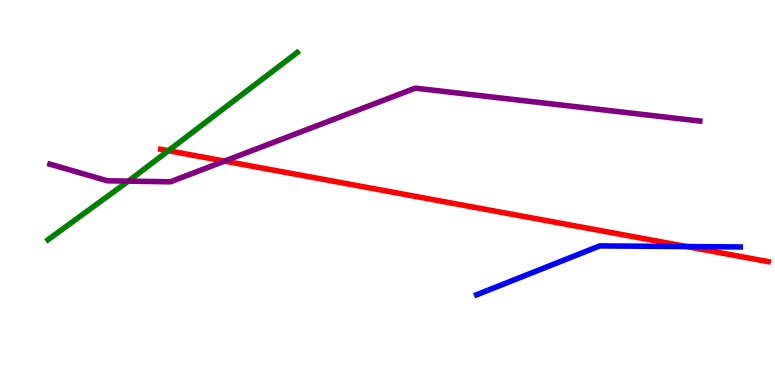[{'lines': ['blue', 'red'], 'intersections': [{'x': 8.86, 'y': 3.6}]}, {'lines': ['green', 'red'], 'intersections': [{'x': 2.17, 'y': 6.09}]}, {'lines': ['purple', 'red'], 'intersections': [{'x': 2.9, 'y': 5.82}]}, {'lines': ['blue', 'green'], 'intersections': []}, {'lines': ['blue', 'purple'], 'intersections': []}, {'lines': ['green', 'purple'], 'intersections': [{'x': 1.66, 'y': 5.3}]}]